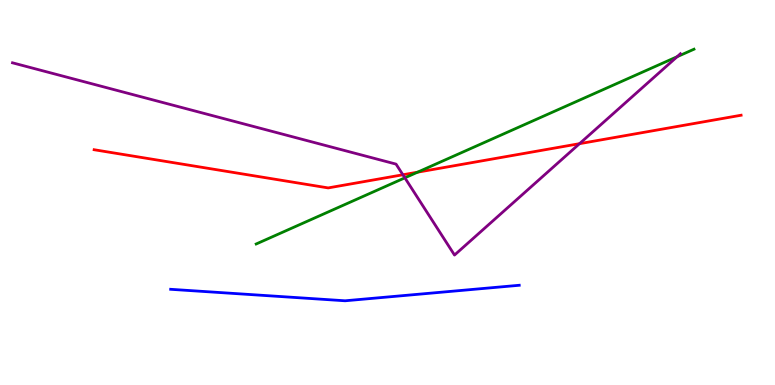[{'lines': ['blue', 'red'], 'intersections': []}, {'lines': ['green', 'red'], 'intersections': [{'x': 5.39, 'y': 5.53}]}, {'lines': ['purple', 'red'], 'intersections': [{'x': 5.2, 'y': 5.46}, {'x': 7.48, 'y': 6.27}]}, {'lines': ['blue', 'green'], 'intersections': []}, {'lines': ['blue', 'purple'], 'intersections': []}, {'lines': ['green', 'purple'], 'intersections': [{'x': 5.22, 'y': 5.38}, {'x': 8.74, 'y': 8.53}]}]